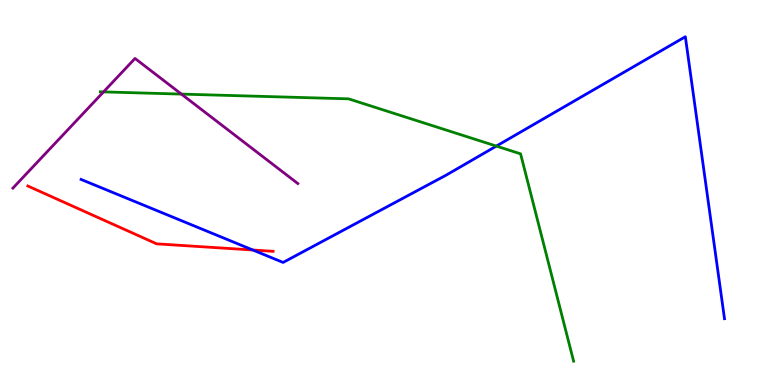[{'lines': ['blue', 'red'], 'intersections': [{'x': 3.26, 'y': 3.51}]}, {'lines': ['green', 'red'], 'intersections': []}, {'lines': ['purple', 'red'], 'intersections': []}, {'lines': ['blue', 'green'], 'intersections': [{'x': 6.4, 'y': 6.21}]}, {'lines': ['blue', 'purple'], 'intersections': []}, {'lines': ['green', 'purple'], 'intersections': [{'x': 1.34, 'y': 7.61}, {'x': 2.34, 'y': 7.56}]}]